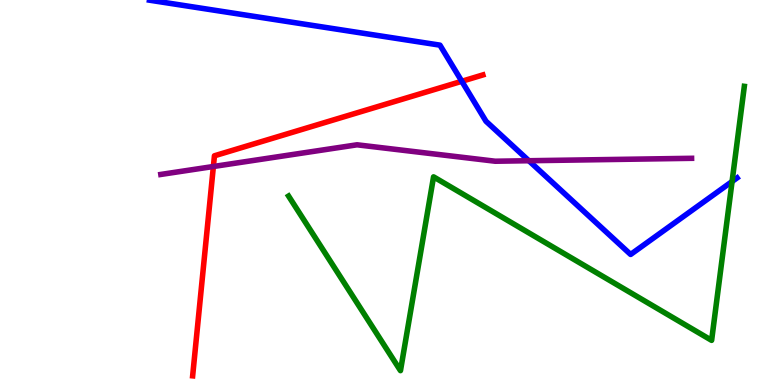[{'lines': ['blue', 'red'], 'intersections': [{'x': 5.96, 'y': 7.89}]}, {'lines': ['green', 'red'], 'intersections': []}, {'lines': ['purple', 'red'], 'intersections': [{'x': 2.75, 'y': 5.68}]}, {'lines': ['blue', 'green'], 'intersections': [{'x': 9.45, 'y': 5.29}]}, {'lines': ['blue', 'purple'], 'intersections': [{'x': 6.82, 'y': 5.83}]}, {'lines': ['green', 'purple'], 'intersections': []}]